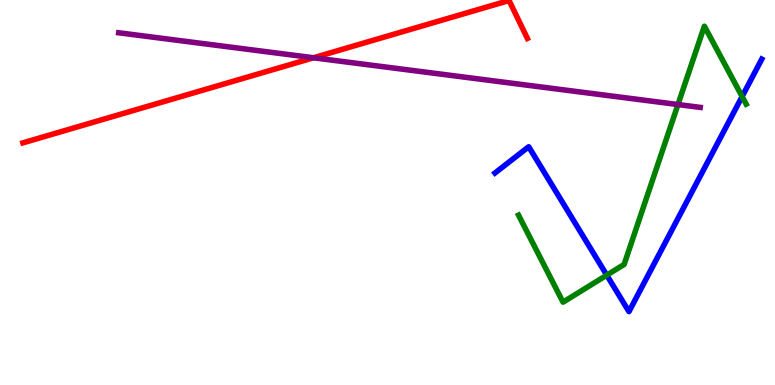[{'lines': ['blue', 'red'], 'intersections': []}, {'lines': ['green', 'red'], 'intersections': []}, {'lines': ['purple', 'red'], 'intersections': [{'x': 4.05, 'y': 8.5}]}, {'lines': ['blue', 'green'], 'intersections': [{'x': 7.83, 'y': 2.85}, {'x': 9.58, 'y': 7.49}]}, {'lines': ['blue', 'purple'], 'intersections': []}, {'lines': ['green', 'purple'], 'intersections': [{'x': 8.75, 'y': 7.28}]}]